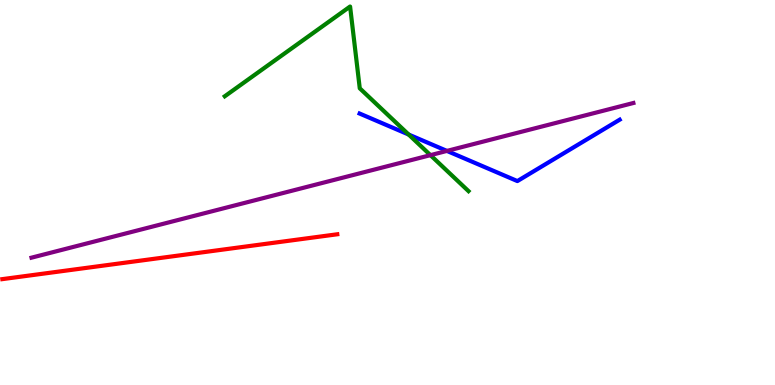[{'lines': ['blue', 'red'], 'intersections': []}, {'lines': ['green', 'red'], 'intersections': []}, {'lines': ['purple', 'red'], 'intersections': []}, {'lines': ['blue', 'green'], 'intersections': [{'x': 5.27, 'y': 6.51}]}, {'lines': ['blue', 'purple'], 'intersections': [{'x': 5.77, 'y': 6.08}]}, {'lines': ['green', 'purple'], 'intersections': [{'x': 5.55, 'y': 5.97}]}]